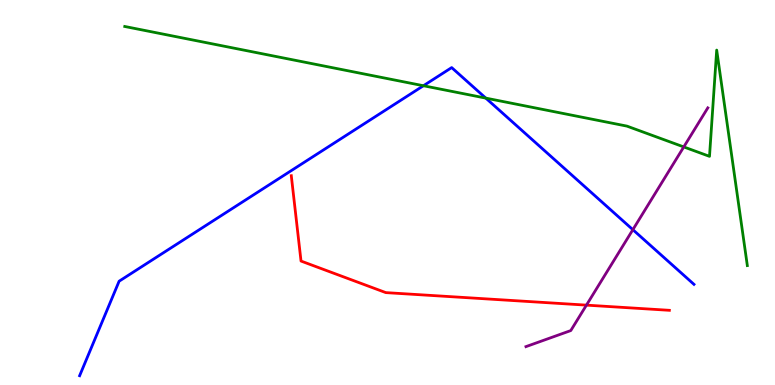[{'lines': ['blue', 'red'], 'intersections': []}, {'lines': ['green', 'red'], 'intersections': []}, {'lines': ['purple', 'red'], 'intersections': [{'x': 7.57, 'y': 2.07}]}, {'lines': ['blue', 'green'], 'intersections': [{'x': 5.46, 'y': 7.77}, {'x': 6.27, 'y': 7.45}]}, {'lines': ['blue', 'purple'], 'intersections': [{'x': 8.17, 'y': 4.03}]}, {'lines': ['green', 'purple'], 'intersections': [{'x': 8.82, 'y': 6.18}]}]